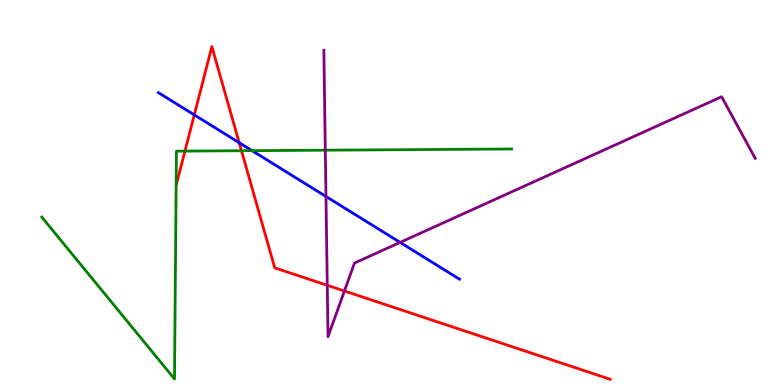[{'lines': ['blue', 'red'], 'intersections': [{'x': 2.51, 'y': 7.02}, {'x': 3.09, 'y': 6.29}]}, {'lines': ['green', 'red'], 'intersections': [{'x': 2.39, 'y': 6.08}, {'x': 3.12, 'y': 6.08}]}, {'lines': ['purple', 'red'], 'intersections': [{'x': 4.22, 'y': 2.59}, {'x': 4.44, 'y': 2.44}]}, {'lines': ['blue', 'green'], 'intersections': [{'x': 3.25, 'y': 6.09}]}, {'lines': ['blue', 'purple'], 'intersections': [{'x': 4.21, 'y': 4.9}, {'x': 5.16, 'y': 3.7}]}, {'lines': ['green', 'purple'], 'intersections': [{'x': 4.2, 'y': 6.1}]}]